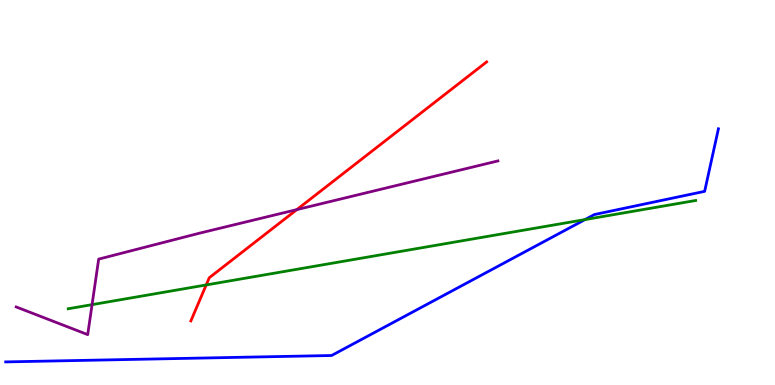[{'lines': ['blue', 'red'], 'intersections': []}, {'lines': ['green', 'red'], 'intersections': [{'x': 2.66, 'y': 2.6}]}, {'lines': ['purple', 'red'], 'intersections': [{'x': 3.83, 'y': 4.56}]}, {'lines': ['blue', 'green'], 'intersections': [{'x': 7.55, 'y': 4.3}]}, {'lines': ['blue', 'purple'], 'intersections': []}, {'lines': ['green', 'purple'], 'intersections': [{'x': 1.19, 'y': 2.09}]}]